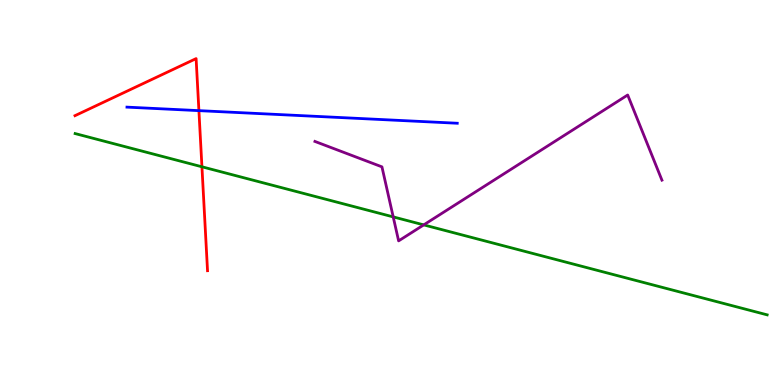[{'lines': ['blue', 'red'], 'intersections': [{'x': 2.57, 'y': 7.13}]}, {'lines': ['green', 'red'], 'intersections': [{'x': 2.61, 'y': 5.67}]}, {'lines': ['purple', 'red'], 'intersections': []}, {'lines': ['blue', 'green'], 'intersections': []}, {'lines': ['blue', 'purple'], 'intersections': []}, {'lines': ['green', 'purple'], 'intersections': [{'x': 5.07, 'y': 4.37}, {'x': 5.47, 'y': 4.16}]}]